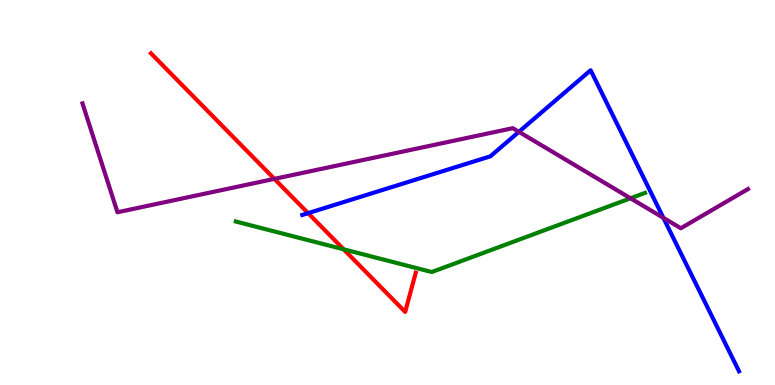[{'lines': ['blue', 'red'], 'intersections': [{'x': 3.98, 'y': 4.46}]}, {'lines': ['green', 'red'], 'intersections': [{'x': 4.43, 'y': 3.52}]}, {'lines': ['purple', 'red'], 'intersections': [{'x': 3.54, 'y': 5.35}]}, {'lines': ['blue', 'green'], 'intersections': []}, {'lines': ['blue', 'purple'], 'intersections': [{'x': 6.7, 'y': 6.58}, {'x': 8.56, 'y': 4.34}]}, {'lines': ['green', 'purple'], 'intersections': [{'x': 8.14, 'y': 4.85}]}]